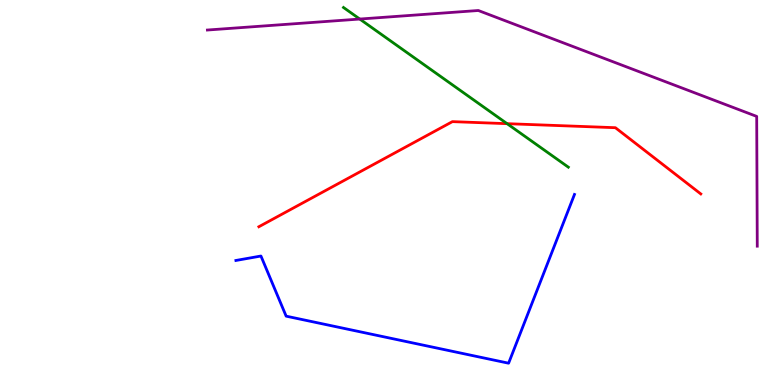[{'lines': ['blue', 'red'], 'intersections': []}, {'lines': ['green', 'red'], 'intersections': [{'x': 6.54, 'y': 6.79}]}, {'lines': ['purple', 'red'], 'intersections': []}, {'lines': ['blue', 'green'], 'intersections': []}, {'lines': ['blue', 'purple'], 'intersections': []}, {'lines': ['green', 'purple'], 'intersections': [{'x': 4.64, 'y': 9.51}]}]